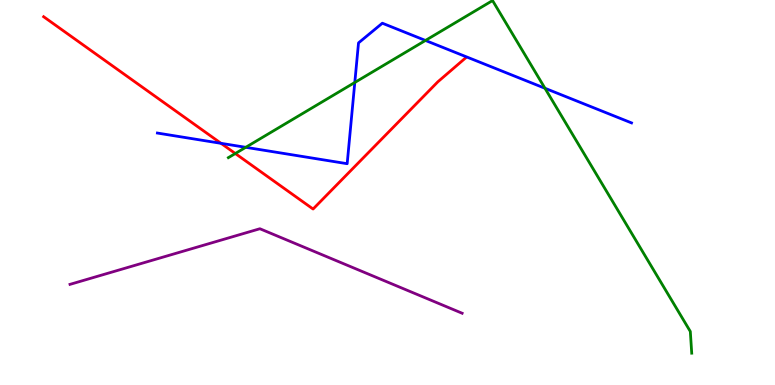[{'lines': ['blue', 'red'], 'intersections': [{'x': 2.85, 'y': 6.28}]}, {'lines': ['green', 'red'], 'intersections': [{'x': 3.04, 'y': 6.01}]}, {'lines': ['purple', 'red'], 'intersections': []}, {'lines': ['blue', 'green'], 'intersections': [{'x': 3.17, 'y': 6.17}, {'x': 4.58, 'y': 7.86}, {'x': 5.49, 'y': 8.95}, {'x': 7.03, 'y': 7.71}]}, {'lines': ['blue', 'purple'], 'intersections': []}, {'lines': ['green', 'purple'], 'intersections': []}]